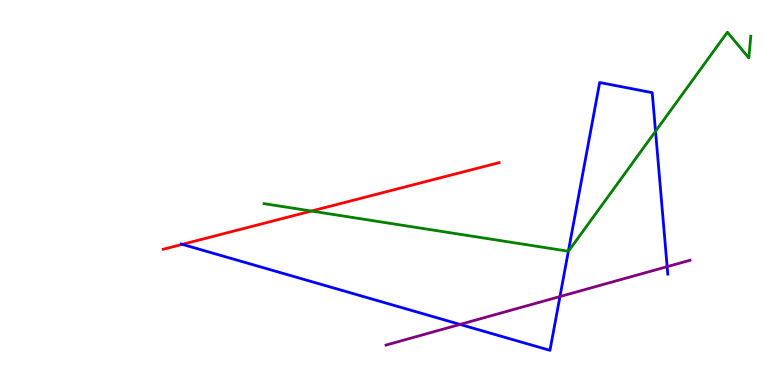[{'lines': ['blue', 'red'], 'intersections': [{'x': 2.35, 'y': 3.65}]}, {'lines': ['green', 'red'], 'intersections': [{'x': 4.02, 'y': 4.52}]}, {'lines': ['purple', 'red'], 'intersections': []}, {'lines': ['blue', 'green'], 'intersections': [{'x': 7.33, 'y': 3.47}, {'x': 8.46, 'y': 6.59}]}, {'lines': ['blue', 'purple'], 'intersections': [{'x': 5.94, 'y': 1.57}, {'x': 7.23, 'y': 2.3}, {'x': 8.61, 'y': 3.07}]}, {'lines': ['green', 'purple'], 'intersections': []}]